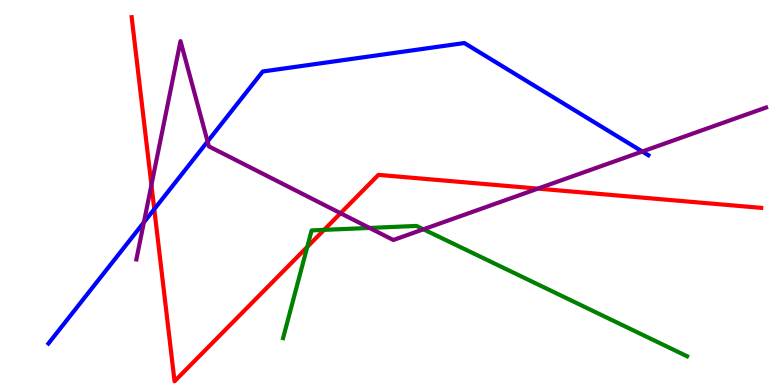[{'lines': ['blue', 'red'], 'intersections': [{'x': 1.99, 'y': 4.57}]}, {'lines': ['green', 'red'], 'intersections': [{'x': 3.96, 'y': 3.59}, {'x': 4.18, 'y': 4.03}]}, {'lines': ['purple', 'red'], 'intersections': [{'x': 1.95, 'y': 5.2}, {'x': 4.39, 'y': 4.46}, {'x': 6.94, 'y': 5.1}]}, {'lines': ['blue', 'green'], 'intersections': []}, {'lines': ['blue', 'purple'], 'intersections': [{'x': 1.86, 'y': 4.22}, {'x': 2.68, 'y': 6.32}, {'x': 8.29, 'y': 6.06}]}, {'lines': ['green', 'purple'], 'intersections': [{'x': 4.77, 'y': 4.08}, {'x': 5.46, 'y': 4.04}]}]